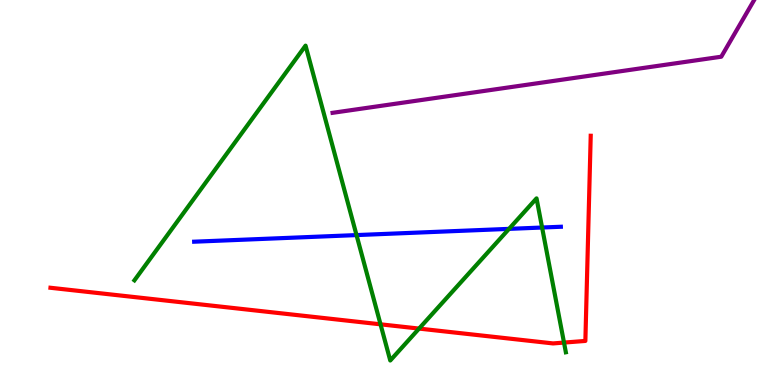[{'lines': ['blue', 'red'], 'intersections': []}, {'lines': ['green', 'red'], 'intersections': [{'x': 4.91, 'y': 1.58}, {'x': 5.41, 'y': 1.47}, {'x': 7.28, 'y': 1.1}]}, {'lines': ['purple', 'red'], 'intersections': []}, {'lines': ['blue', 'green'], 'intersections': [{'x': 4.6, 'y': 3.89}, {'x': 6.57, 'y': 4.06}, {'x': 6.99, 'y': 4.09}]}, {'lines': ['blue', 'purple'], 'intersections': []}, {'lines': ['green', 'purple'], 'intersections': []}]